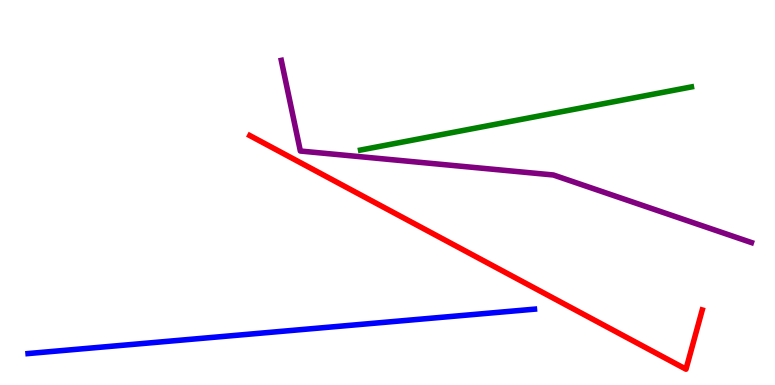[{'lines': ['blue', 'red'], 'intersections': []}, {'lines': ['green', 'red'], 'intersections': []}, {'lines': ['purple', 'red'], 'intersections': []}, {'lines': ['blue', 'green'], 'intersections': []}, {'lines': ['blue', 'purple'], 'intersections': []}, {'lines': ['green', 'purple'], 'intersections': []}]